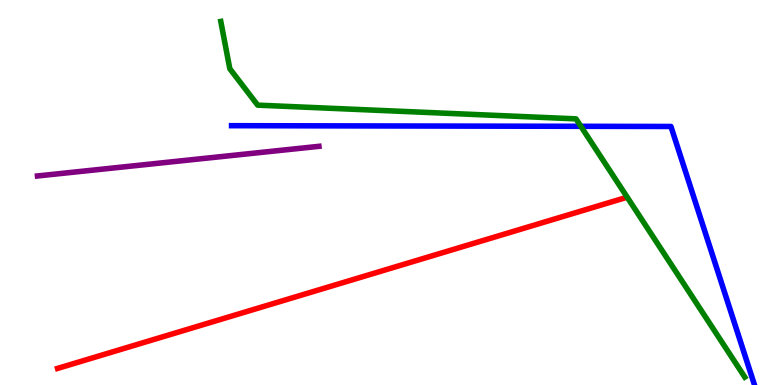[{'lines': ['blue', 'red'], 'intersections': []}, {'lines': ['green', 'red'], 'intersections': []}, {'lines': ['purple', 'red'], 'intersections': []}, {'lines': ['blue', 'green'], 'intersections': [{'x': 7.49, 'y': 6.72}]}, {'lines': ['blue', 'purple'], 'intersections': []}, {'lines': ['green', 'purple'], 'intersections': []}]